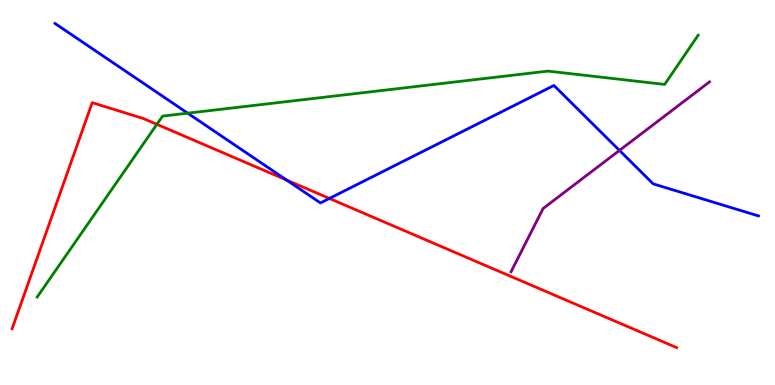[{'lines': ['blue', 'red'], 'intersections': [{'x': 3.7, 'y': 5.32}, {'x': 4.25, 'y': 4.85}]}, {'lines': ['green', 'red'], 'intersections': [{'x': 2.02, 'y': 6.77}]}, {'lines': ['purple', 'red'], 'intersections': []}, {'lines': ['blue', 'green'], 'intersections': [{'x': 2.42, 'y': 7.06}]}, {'lines': ['blue', 'purple'], 'intersections': [{'x': 7.99, 'y': 6.09}]}, {'lines': ['green', 'purple'], 'intersections': []}]